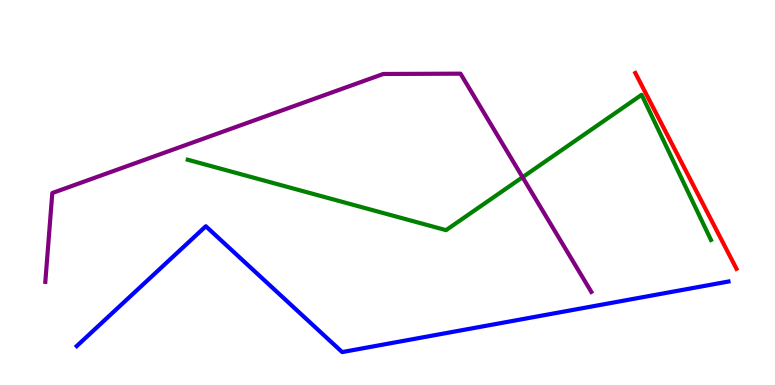[{'lines': ['blue', 'red'], 'intersections': []}, {'lines': ['green', 'red'], 'intersections': []}, {'lines': ['purple', 'red'], 'intersections': []}, {'lines': ['blue', 'green'], 'intersections': []}, {'lines': ['blue', 'purple'], 'intersections': []}, {'lines': ['green', 'purple'], 'intersections': [{'x': 6.74, 'y': 5.4}]}]